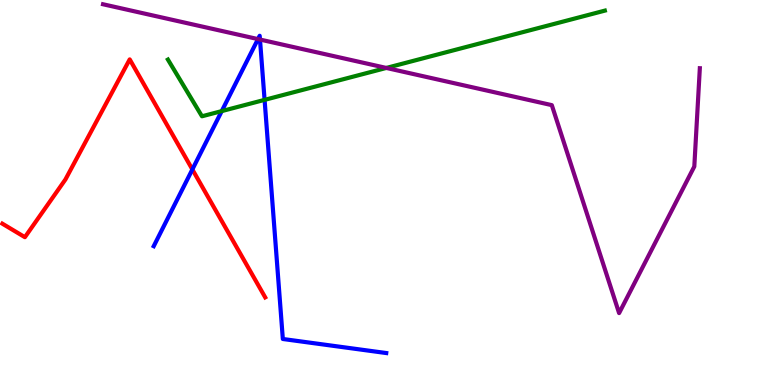[{'lines': ['blue', 'red'], 'intersections': [{'x': 2.48, 'y': 5.6}]}, {'lines': ['green', 'red'], 'intersections': []}, {'lines': ['purple', 'red'], 'intersections': []}, {'lines': ['blue', 'green'], 'intersections': [{'x': 2.86, 'y': 7.11}, {'x': 3.41, 'y': 7.41}]}, {'lines': ['blue', 'purple'], 'intersections': [{'x': 3.33, 'y': 8.98}, {'x': 3.35, 'y': 8.97}]}, {'lines': ['green', 'purple'], 'intersections': [{'x': 4.98, 'y': 8.24}]}]